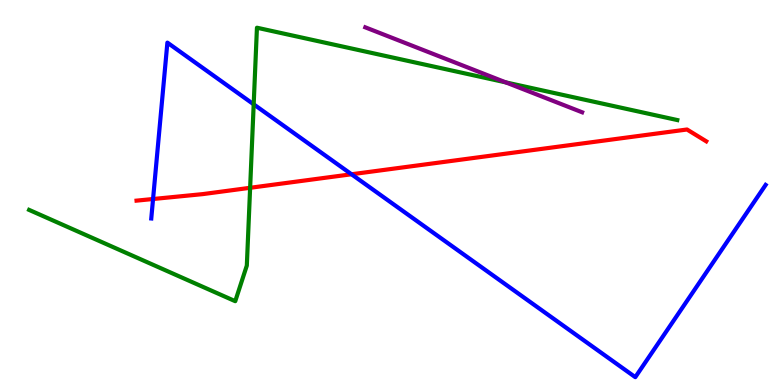[{'lines': ['blue', 'red'], 'intersections': [{'x': 1.97, 'y': 4.83}, {'x': 4.54, 'y': 5.47}]}, {'lines': ['green', 'red'], 'intersections': [{'x': 3.23, 'y': 5.12}]}, {'lines': ['purple', 'red'], 'intersections': []}, {'lines': ['blue', 'green'], 'intersections': [{'x': 3.27, 'y': 7.29}]}, {'lines': ['blue', 'purple'], 'intersections': []}, {'lines': ['green', 'purple'], 'intersections': [{'x': 6.53, 'y': 7.86}]}]